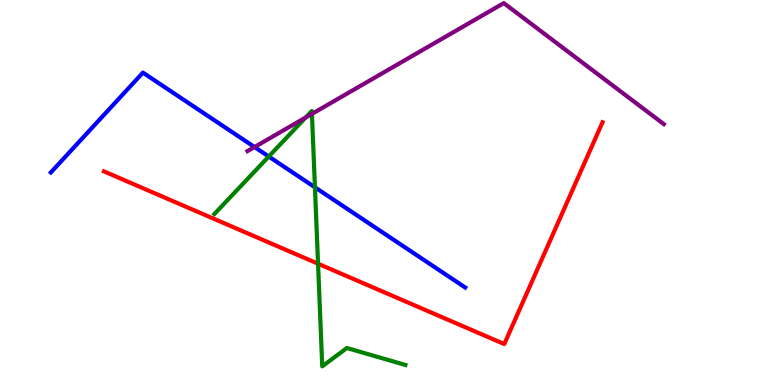[{'lines': ['blue', 'red'], 'intersections': []}, {'lines': ['green', 'red'], 'intersections': [{'x': 4.1, 'y': 3.15}]}, {'lines': ['purple', 'red'], 'intersections': []}, {'lines': ['blue', 'green'], 'intersections': [{'x': 3.47, 'y': 5.93}, {'x': 4.06, 'y': 5.13}]}, {'lines': ['blue', 'purple'], 'intersections': [{'x': 3.28, 'y': 6.18}]}, {'lines': ['green', 'purple'], 'intersections': [{'x': 3.94, 'y': 6.95}, {'x': 4.03, 'y': 7.04}]}]